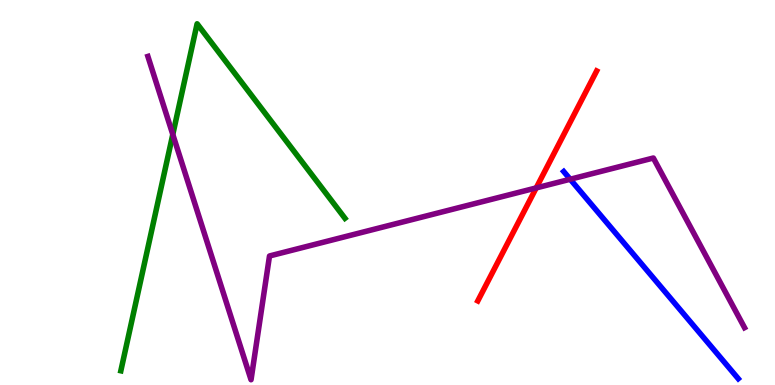[{'lines': ['blue', 'red'], 'intersections': []}, {'lines': ['green', 'red'], 'intersections': []}, {'lines': ['purple', 'red'], 'intersections': [{'x': 6.92, 'y': 5.12}]}, {'lines': ['blue', 'green'], 'intersections': []}, {'lines': ['blue', 'purple'], 'intersections': [{'x': 7.36, 'y': 5.34}]}, {'lines': ['green', 'purple'], 'intersections': [{'x': 2.23, 'y': 6.51}]}]